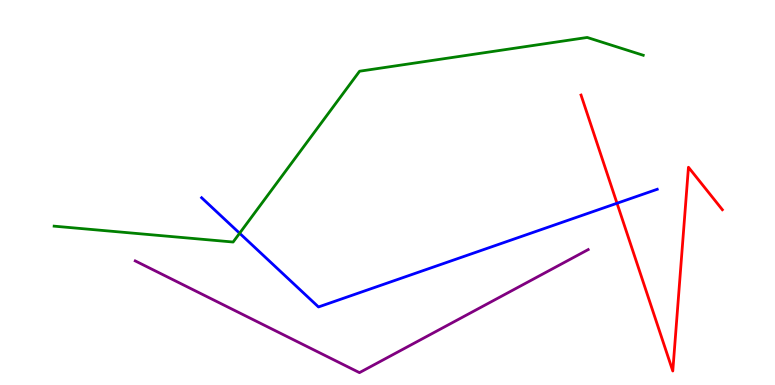[{'lines': ['blue', 'red'], 'intersections': [{'x': 7.96, 'y': 4.72}]}, {'lines': ['green', 'red'], 'intersections': []}, {'lines': ['purple', 'red'], 'intersections': []}, {'lines': ['blue', 'green'], 'intersections': [{'x': 3.09, 'y': 3.94}]}, {'lines': ['blue', 'purple'], 'intersections': []}, {'lines': ['green', 'purple'], 'intersections': []}]